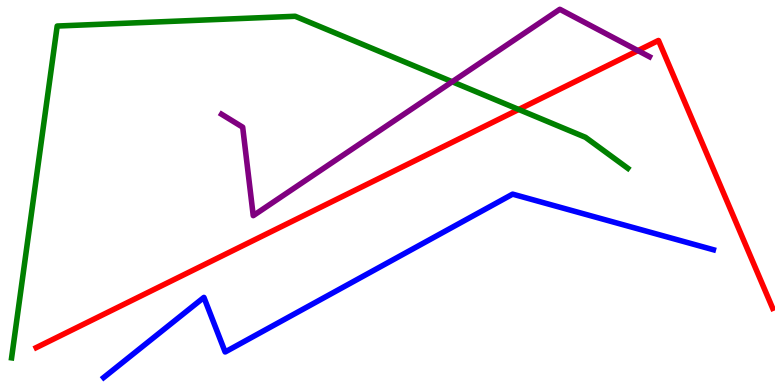[{'lines': ['blue', 'red'], 'intersections': []}, {'lines': ['green', 'red'], 'intersections': [{'x': 6.69, 'y': 7.16}]}, {'lines': ['purple', 'red'], 'intersections': [{'x': 8.23, 'y': 8.69}]}, {'lines': ['blue', 'green'], 'intersections': []}, {'lines': ['blue', 'purple'], 'intersections': []}, {'lines': ['green', 'purple'], 'intersections': [{'x': 5.83, 'y': 7.88}]}]